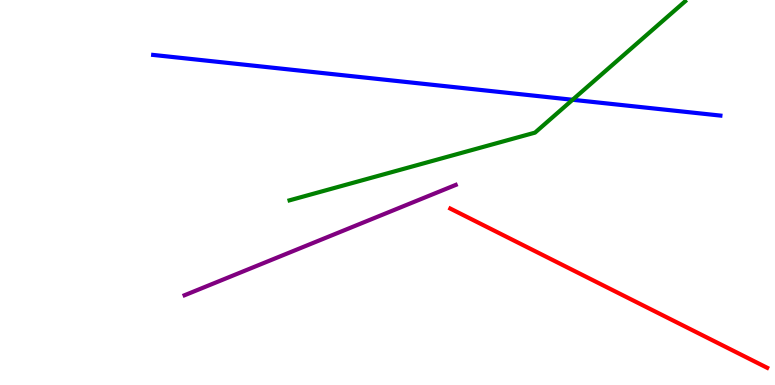[{'lines': ['blue', 'red'], 'intersections': []}, {'lines': ['green', 'red'], 'intersections': []}, {'lines': ['purple', 'red'], 'intersections': []}, {'lines': ['blue', 'green'], 'intersections': [{'x': 7.39, 'y': 7.41}]}, {'lines': ['blue', 'purple'], 'intersections': []}, {'lines': ['green', 'purple'], 'intersections': []}]